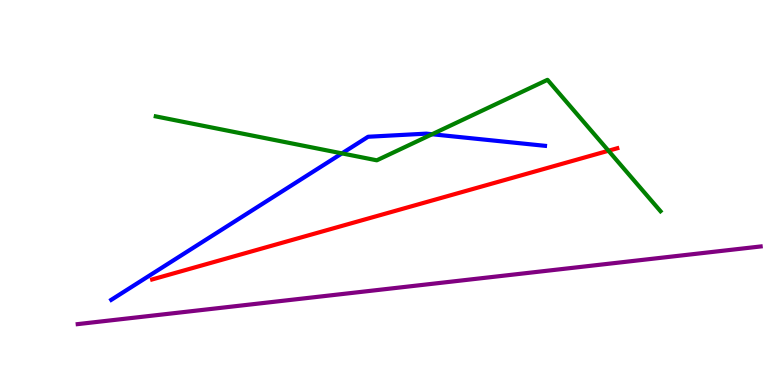[{'lines': ['blue', 'red'], 'intersections': []}, {'lines': ['green', 'red'], 'intersections': [{'x': 7.85, 'y': 6.08}]}, {'lines': ['purple', 'red'], 'intersections': []}, {'lines': ['blue', 'green'], 'intersections': [{'x': 4.41, 'y': 6.02}, {'x': 5.58, 'y': 6.51}]}, {'lines': ['blue', 'purple'], 'intersections': []}, {'lines': ['green', 'purple'], 'intersections': []}]